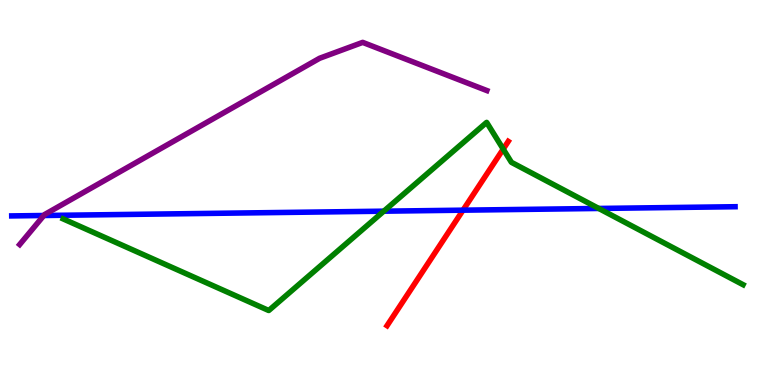[{'lines': ['blue', 'red'], 'intersections': [{'x': 5.97, 'y': 4.54}]}, {'lines': ['green', 'red'], 'intersections': [{'x': 6.49, 'y': 6.13}]}, {'lines': ['purple', 'red'], 'intersections': []}, {'lines': ['blue', 'green'], 'intersections': [{'x': 4.95, 'y': 4.51}, {'x': 7.73, 'y': 4.59}]}, {'lines': ['blue', 'purple'], 'intersections': [{'x': 0.565, 'y': 4.4}]}, {'lines': ['green', 'purple'], 'intersections': []}]